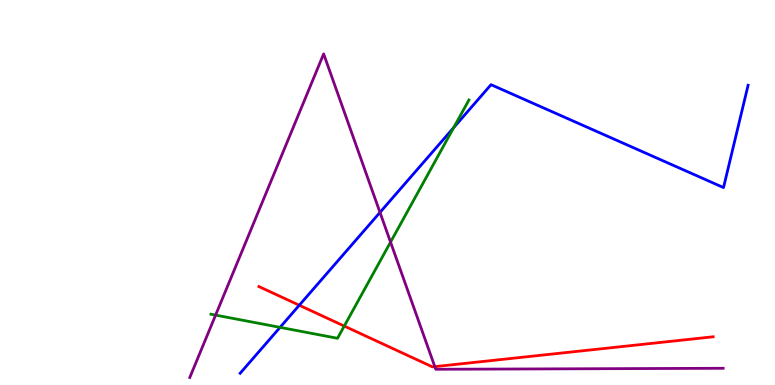[{'lines': ['blue', 'red'], 'intersections': [{'x': 3.86, 'y': 2.07}]}, {'lines': ['green', 'red'], 'intersections': [{'x': 4.44, 'y': 1.53}]}, {'lines': ['purple', 'red'], 'intersections': [{'x': 5.61, 'y': 0.477}]}, {'lines': ['blue', 'green'], 'intersections': [{'x': 3.61, 'y': 1.5}, {'x': 5.85, 'y': 6.69}]}, {'lines': ['blue', 'purple'], 'intersections': [{'x': 4.9, 'y': 4.48}]}, {'lines': ['green', 'purple'], 'intersections': [{'x': 2.78, 'y': 1.82}, {'x': 5.04, 'y': 3.71}]}]